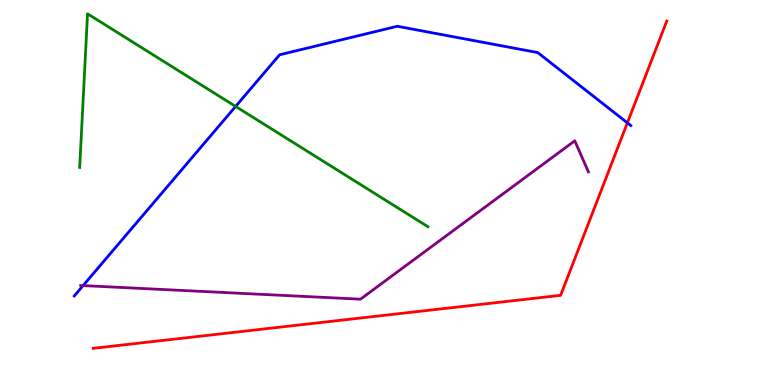[{'lines': ['blue', 'red'], 'intersections': [{'x': 8.1, 'y': 6.81}]}, {'lines': ['green', 'red'], 'intersections': []}, {'lines': ['purple', 'red'], 'intersections': []}, {'lines': ['blue', 'green'], 'intersections': [{'x': 3.04, 'y': 7.24}]}, {'lines': ['blue', 'purple'], 'intersections': [{'x': 1.07, 'y': 2.58}]}, {'lines': ['green', 'purple'], 'intersections': []}]